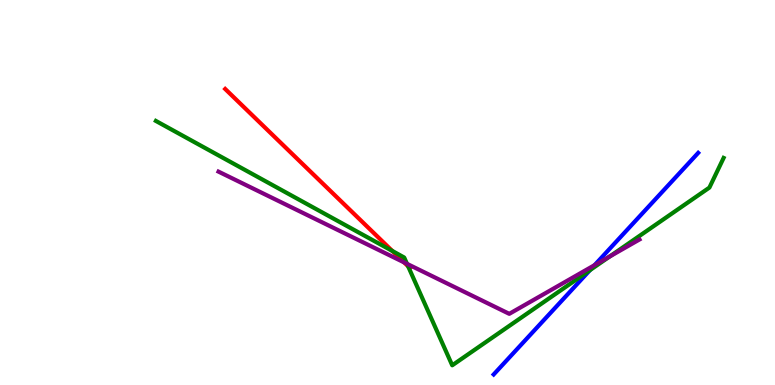[{'lines': ['blue', 'red'], 'intersections': []}, {'lines': ['green', 'red'], 'intersections': [{'x': 5.06, 'y': 3.48}, {'x': 5.27, 'y': 3.08}]}, {'lines': ['purple', 'red'], 'intersections': [{'x': 5.21, 'y': 3.18}]}, {'lines': ['blue', 'green'], 'intersections': [{'x': 7.61, 'y': 2.98}]}, {'lines': ['blue', 'purple'], 'intersections': [{'x': 7.67, 'y': 3.11}]}, {'lines': ['green', 'purple'], 'intersections': [{'x': 5.25, 'y': 3.15}, {'x': 7.87, 'y': 3.34}]}]